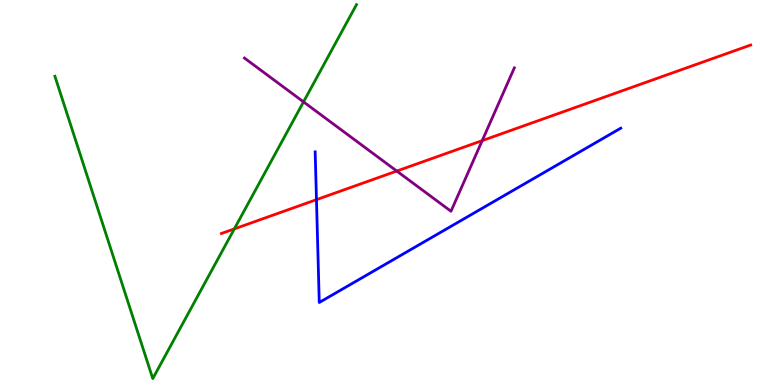[{'lines': ['blue', 'red'], 'intersections': [{'x': 4.08, 'y': 4.81}]}, {'lines': ['green', 'red'], 'intersections': [{'x': 3.02, 'y': 4.05}]}, {'lines': ['purple', 'red'], 'intersections': [{'x': 5.12, 'y': 5.56}, {'x': 6.22, 'y': 6.35}]}, {'lines': ['blue', 'green'], 'intersections': []}, {'lines': ['blue', 'purple'], 'intersections': []}, {'lines': ['green', 'purple'], 'intersections': [{'x': 3.92, 'y': 7.35}]}]